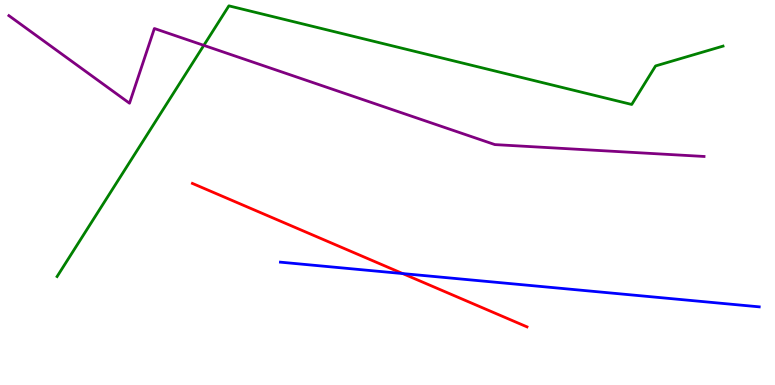[{'lines': ['blue', 'red'], 'intersections': [{'x': 5.2, 'y': 2.89}]}, {'lines': ['green', 'red'], 'intersections': []}, {'lines': ['purple', 'red'], 'intersections': []}, {'lines': ['blue', 'green'], 'intersections': []}, {'lines': ['blue', 'purple'], 'intersections': []}, {'lines': ['green', 'purple'], 'intersections': [{'x': 2.63, 'y': 8.82}]}]